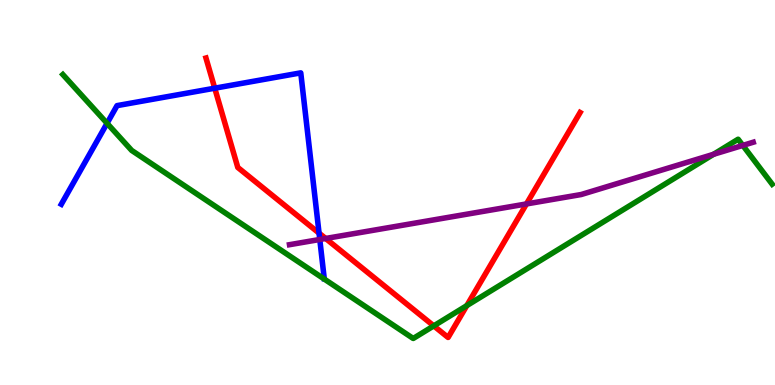[{'lines': ['blue', 'red'], 'intersections': [{'x': 2.77, 'y': 7.71}, {'x': 4.12, 'y': 3.94}]}, {'lines': ['green', 'red'], 'intersections': [{'x': 5.6, 'y': 1.54}, {'x': 6.02, 'y': 2.06}]}, {'lines': ['purple', 'red'], 'intersections': [{'x': 4.2, 'y': 3.81}, {'x': 6.79, 'y': 4.7}]}, {'lines': ['blue', 'green'], 'intersections': [{'x': 1.38, 'y': 6.8}]}, {'lines': ['blue', 'purple'], 'intersections': [{'x': 4.13, 'y': 3.78}]}, {'lines': ['green', 'purple'], 'intersections': [{'x': 9.21, 'y': 5.99}, {'x': 9.58, 'y': 6.22}]}]